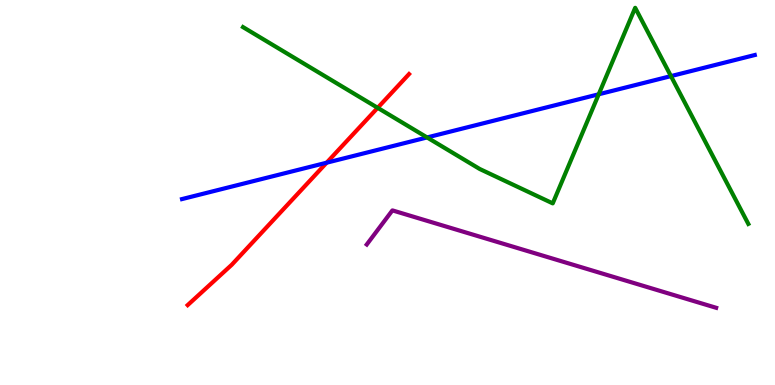[{'lines': ['blue', 'red'], 'intersections': [{'x': 4.21, 'y': 5.77}]}, {'lines': ['green', 'red'], 'intersections': [{'x': 4.87, 'y': 7.2}]}, {'lines': ['purple', 'red'], 'intersections': []}, {'lines': ['blue', 'green'], 'intersections': [{'x': 5.51, 'y': 6.43}, {'x': 7.73, 'y': 7.55}, {'x': 8.66, 'y': 8.02}]}, {'lines': ['blue', 'purple'], 'intersections': []}, {'lines': ['green', 'purple'], 'intersections': []}]